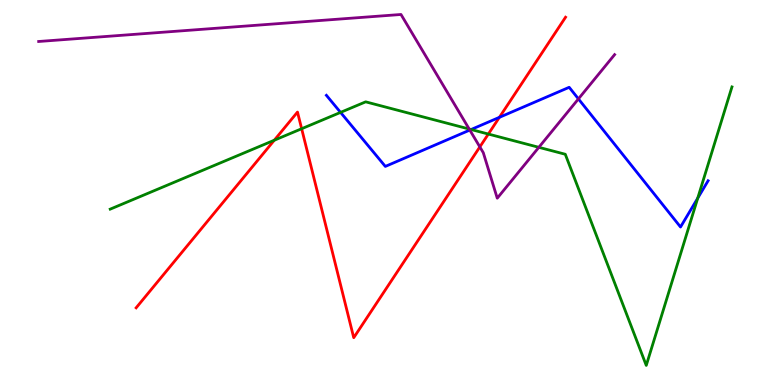[{'lines': ['blue', 'red'], 'intersections': [{'x': 6.44, 'y': 6.95}]}, {'lines': ['green', 'red'], 'intersections': [{'x': 3.54, 'y': 6.36}, {'x': 3.89, 'y': 6.66}, {'x': 6.3, 'y': 6.52}]}, {'lines': ['purple', 'red'], 'intersections': [{'x': 6.19, 'y': 6.18}]}, {'lines': ['blue', 'green'], 'intersections': [{'x': 4.39, 'y': 7.08}, {'x': 6.08, 'y': 6.64}, {'x': 9.0, 'y': 4.85}]}, {'lines': ['blue', 'purple'], 'intersections': [{'x': 6.06, 'y': 6.62}, {'x': 7.46, 'y': 7.43}]}, {'lines': ['green', 'purple'], 'intersections': [{'x': 6.05, 'y': 6.65}, {'x': 6.95, 'y': 6.17}]}]